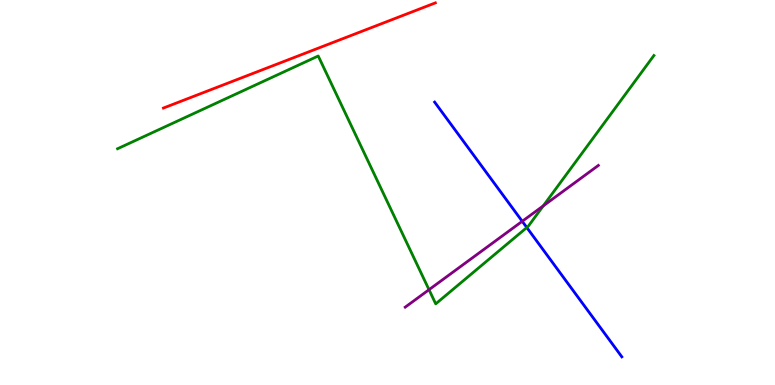[{'lines': ['blue', 'red'], 'intersections': []}, {'lines': ['green', 'red'], 'intersections': []}, {'lines': ['purple', 'red'], 'intersections': []}, {'lines': ['blue', 'green'], 'intersections': [{'x': 6.8, 'y': 4.09}]}, {'lines': ['blue', 'purple'], 'intersections': [{'x': 6.74, 'y': 4.25}]}, {'lines': ['green', 'purple'], 'intersections': [{'x': 5.54, 'y': 2.48}, {'x': 7.01, 'y': 4.65}]}]